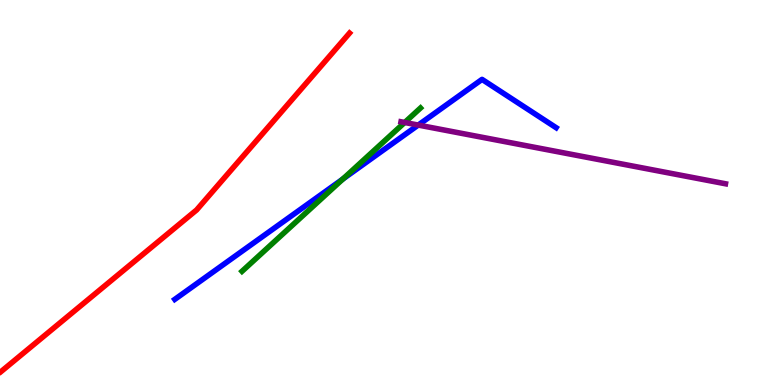[{'lines': ['blue', 'red'], 'intersections': []}, {'lines': ['green', 'red'], 'intersections': []}, {'lines': ['purple', 'red'], 'intersections': []}, {'lines': ['blue', 'green'], 'intersections': [{'x': 4.42, 'y': 5.35}]}, {'lines': ['blue', 'purple'], 'intersections': [{'x': 5.4, 'y': 6.75}]}, {'lines': ['green', 'purple'], 'intersections': [{'x': 5.22, 'y': 6.82}]}]